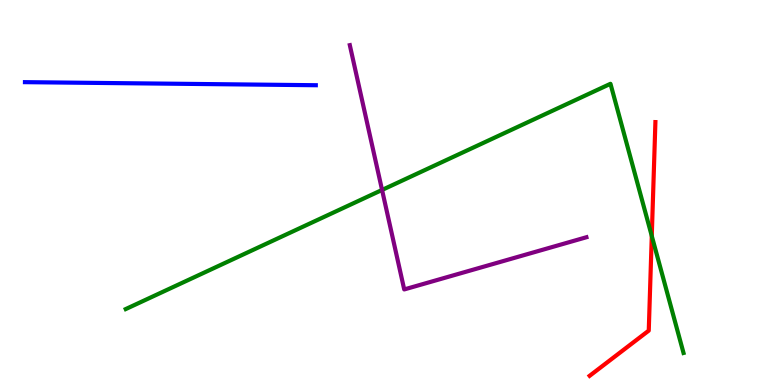[{'lines': ['blue', 'red'], 'intersections': []}, {'lines': ['green', 'red'], 'intersections': [{'x': 8.41, 'y': 3.87}]}, {'lines': ['purple', 'red'], 'intersections': []}, {'lines': ['blue', 'green'], 'intersections': []}, {'lines': ['blue', 'purple'], 'intersections': []}, {'lines': ['green', 'purple'], 'intersections': [{'x': 4.93, 'y': 5.07}]}]